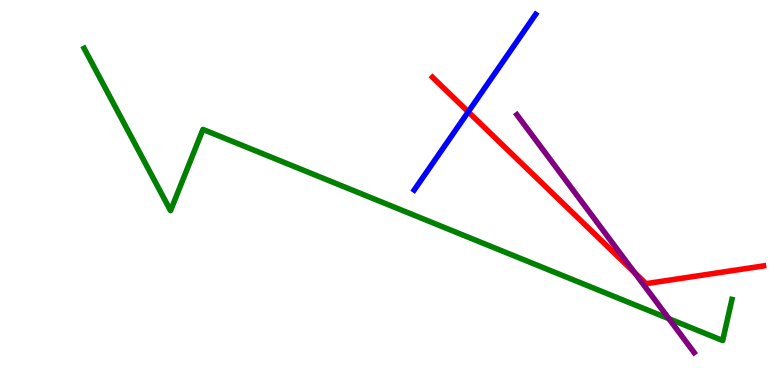[{'lines': ['blue', 'red'], 'intersections': [{'x': 6.04, 'y': 7.1}]}, {'lines': ['green', 'red'], 'intersections': []}, {'lines': ['purple', 'red'], 'intersections': [{'x': 8.19, 'y': 2.92}]}, {'lines': ['blue', 'green'], 'intersections': []}, {'lines': ['blue', 'purple'], 'intersections': []}, {'lines': ['green', 'purple'], 'intersections': [{'x': 8.63, 'y': 1.72}]}]